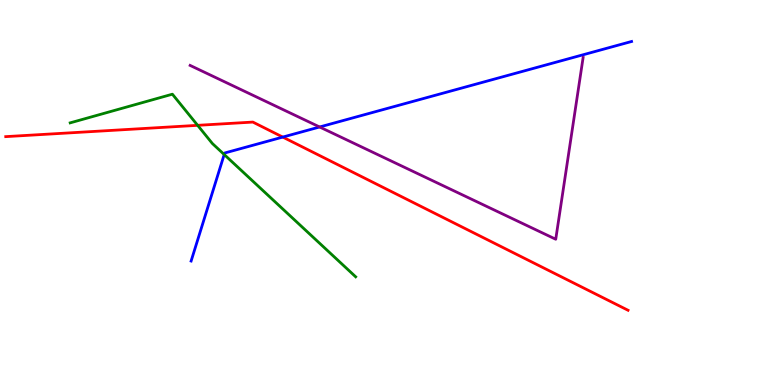[{'lines': ['blue', 'red'], 'intersections': [{'x': 3.65, 'y': 6.44}]}, {'lines': ['green', 'red'], 'intersections': [{'x': 2.55, 'y': 6.74}]}, {'lines': ['purple', 'red'], 'intersections': []}, {'lines': ['blue', 'green'], 'intersections': [{'x': 2.89, 'y': 5.99}]}, {'lines': ['blue', 'purple'], 'intersections': [{'x': 4.12, 'y': 6.7}]}, {'lines': ['green', 'purple'], 'intersections': []}]